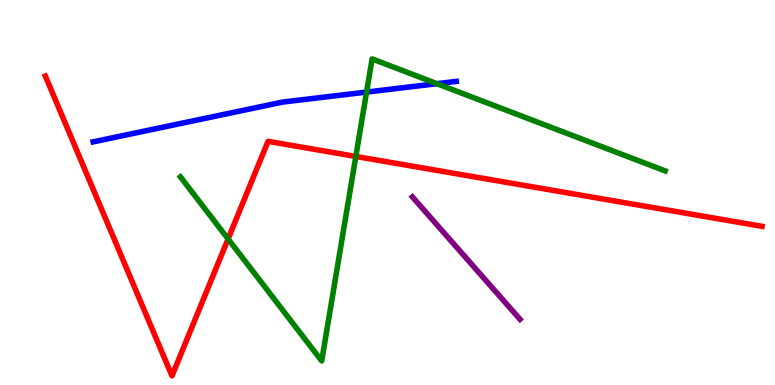[{'lines': ['blue', 'red'], 'intersections': []}, {'lines': ['green', 'red'], 'intersections': [{'x': 2.94, 'y': 3.79}, {'x': 4.59, 'y': 5.94}]}, {'lines': ['purple', 'red'], 'intersections': []}, {'lines': ['blue', 'green'], 'intersections': [{'x': 4.73, 'y': 7.61}, {'x': 5.64, 'y': 7.83}]}, {'lines': ['blue', 'purple'], 'intersections': []}, {'lines': ['green', 'purple'], 'intersections': []}]